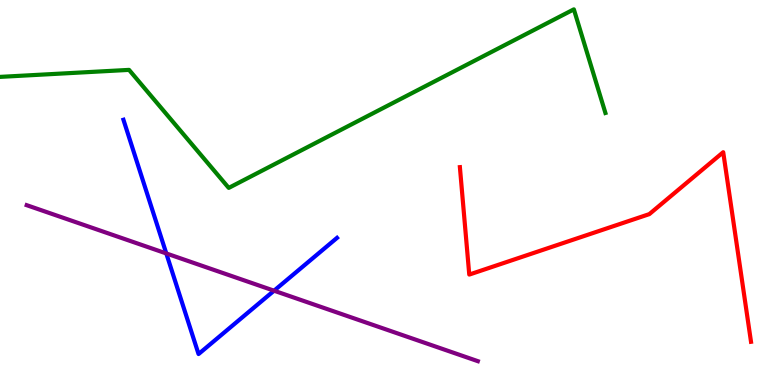[{'lines': ['blue', 'red'], 'intersections': []}, {'lines': ['green', 'red'], 'intersections': []}, {'lines': ['purple', 'red'], 'intersections': []}, {'lines': ['blue', 'green'], 'intersections': []}, {'lines': ['blue', 'purple'], 'intersections': [{'x': 2.15, 'y': 3.42}, {'x': 3.54, 'y': 2.45}]}, {'lines': ['green', 'purple'], 'intersections': []}]